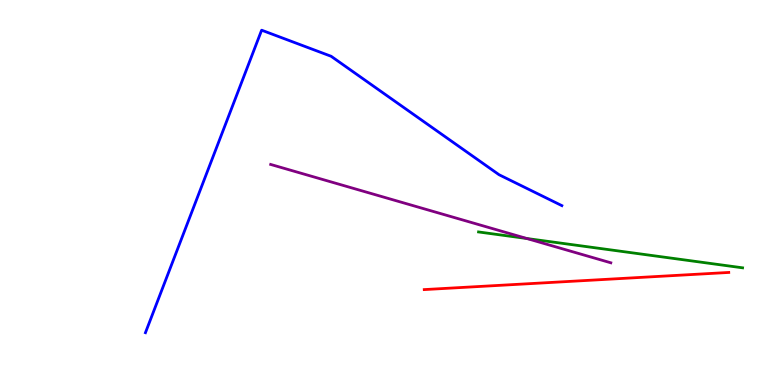[{'lines': ['blue', 'red'], 'intersections': []}, {'lines': ['green', 'red'], 'intersections': []}, {'lines': ['purple', 'red'], 'intersections': []}, {'lines': ['blue', 'green'], 'intersections': []}, {'lines': ['blue', 'purple'], 'intersections': []}, {'lines': ['green', 'purple'], 'intersections': [{'x': 6.8, 'y': 3.81}]}]